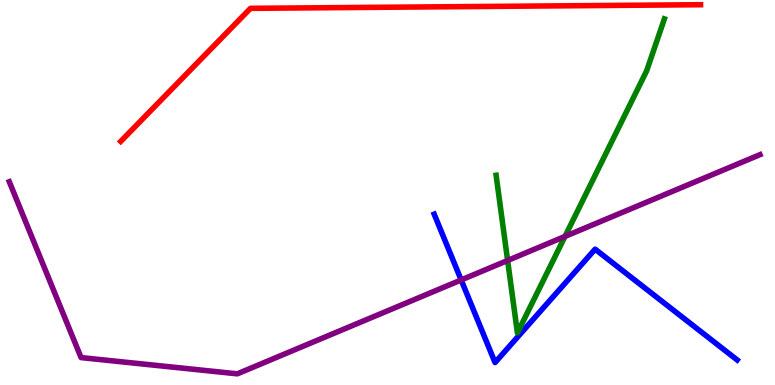[{'lines': ['blue', 'red'], 'intersections': []}, {'lines': ['green', 'red'], 'intersections': []}, {'lines': ['purple', 'red'], 'intersections': []}, {'lines': ['blue', 'green'], 'intersections': []}, {'lines': ['blue', 'purple'], 'intersections': [{'x': 5.95, 'y': 2.73}]}, {'lines': ['green', 'purple'], 'intersections': [{'x': 6.55, 'y': 3.23}, {'x': 7.29, 'y': 3.86}]}]